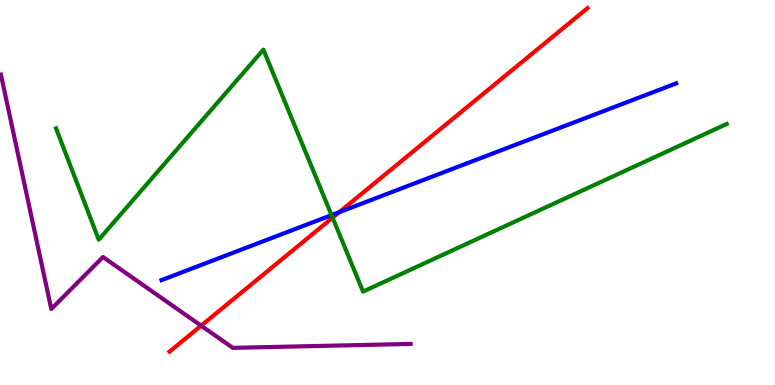[{'lines': ['blue', 'red'], 'intersections': [{'x': 4.38, 'y': 4.49}]}, {'lines': ['green', 'red'], 'intersections': [{'x': 4.29, 'y': 4.35}]}, {'lines': ['purple', 'red'], 'intersections': [{'x': 2.6, 'y': 1.54}]}, {'lines': ['blue', 'green'], 'intersections': [{'x': 4.28, 'y': 4.41}]}, {'lines': ['blue', 'purple'], 'intersections': []}, {'lines': ['green', 'purple'], 'intersections': []}]